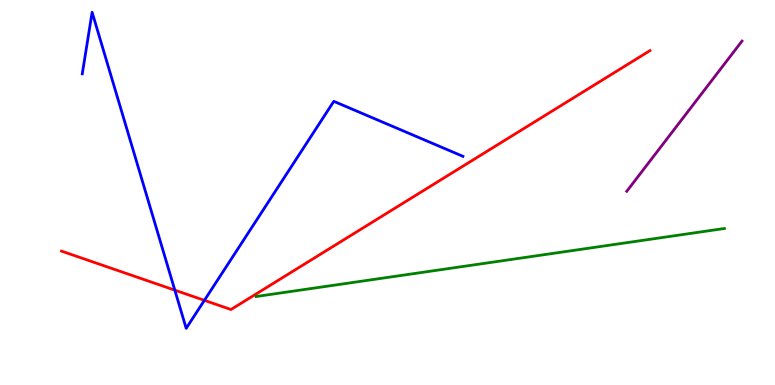[{'lines': ['blue', 'red'], 'intersections': [{'x': 2.26, 'y': 2.46}, {'x': 2.64, 'y': 2.2}]}, {'lines': ['green', 'red'], 'intersections': []}, {'lines': ['purple', 'red'], 'intersections': []}, {'lines': ['blue', 'green'], 'intersections': []}, {'lines': ['blue', 'purple'], 'intersections': []}, {'lines': ['green', 'purple'], 'intersections': []}]